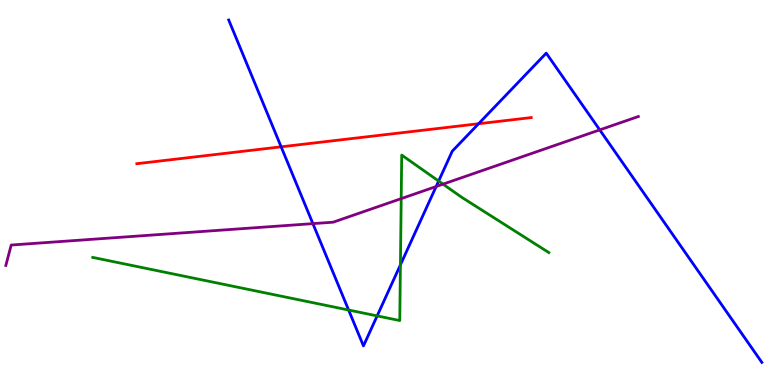[{'lines': ['blue', 'red'], 'intersections': [{'x': 3.63, 'y': 6.19}, {'x': 6.18, 'y': 6.79}]}, {'lines': ['green', 'red'], 'intersections': []}, {'lines': ['purple', 'red'], 'intersections': []}, {'lines': ['blue', 'green'], 'intersections': [{'x': 4.5, 'y': 1.95}, {'x': 4.87, 'y': 1.79}, {'x': 5.17, 'y': 3.12}, {'x': 5.66, 'y': 5.3}]}, {'lines': ['blue', 'purple'], 'intersections': [{'x': 4.04, 'y': 4.19}, {'x': 5.63, 'y': 5.15}, {'x': 7.74, 'y': 6.63}]}, {'lines': ['green', 'purple'], 'intersections': [{'x': 5.18, 'y': 4.84}, {'x': 5.72, 'y': 5.22}]}]